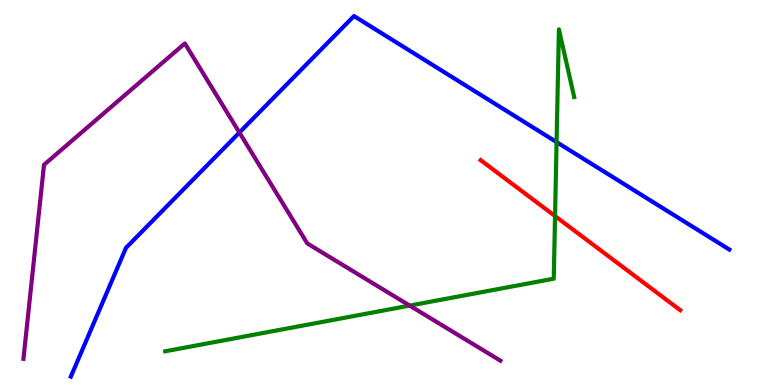[{'lines': ['blue', 'red'], 'intersections': []}, {'lines': ['green', 'red'], 'intersections': [{'x': 7.16, 'y': 4.39}]}, {'lines': ['purple', 'red'], 'intersections': []}, {'lines': ['blue', 'green'], 'intersections': [{'x': 7.18, 'y': 6.31}]}, {'lines': ['blue', 'purple'], 'intersections': [{'x': 3.09, 'y': 6.56}]}, {'lines': ['green', 'purple'], 'intersections': [{'x': 5.29, 'y': 2.06}]}]